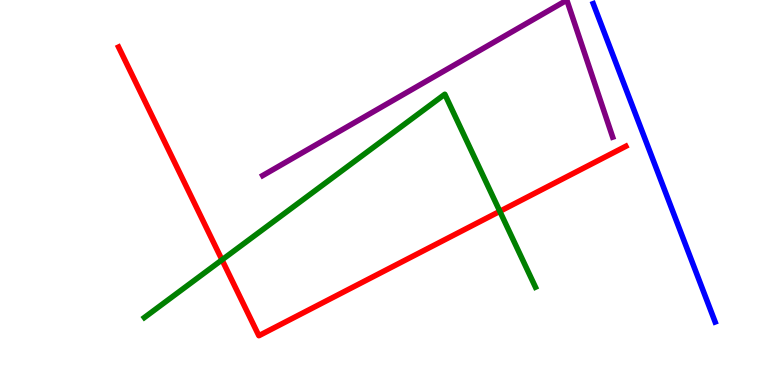[{'lines': ['blue', 'red'], 'intersections': []}, {'lines': ['green', 'red'], 'intersections': [{'x': 2.86, 'y': 3.25}, {'x': 6.45, 'y': 4.51}]}, {'lines': ['purple', 'red'], 'intersections': []}, {'lines': ['blue', 'green'], 'intersections': []}, {'lines': ['blue', 'purple'], 'intersections': []}, {'lines': ['green', 'purple'], 'intersections': []}]